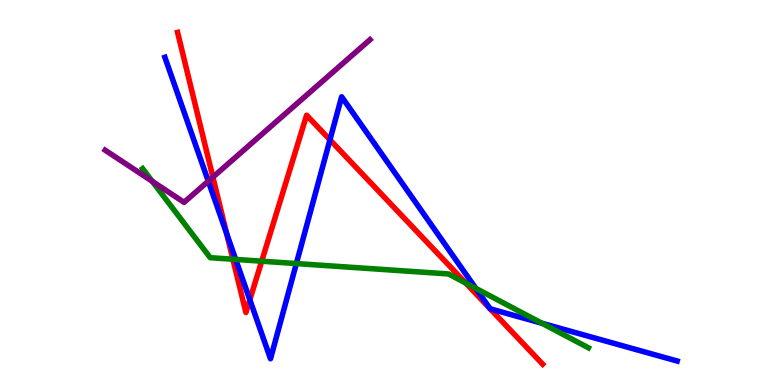[{'lines': ['blue', 'red'], 'intersections': [{'x': 2.92, 'y': 3.93}, {'x': 3.22, 'y': 2.21}, {'x': 4.26, 'y': 6.37}, {'x': 6.32, 'y': 1.98}, {'x': 6.32, 'y': 1.98}]}, {'lines': ['green', 'red'], 'intersections': [{'x': 3.01, 'y': 3.27}, {'x': 3.38, 'y': 3.22}, {'x': 6.01, 'y': 2.65}]}, {'lines': ['purple', 'red'], 'intersections': [{'x': 2.75, 'y': 5.4}]}, {'lines': ['blue', 'green'], 'intersections': [{'x': 3.04, 'y': 3.26}, {'x': 3.82, 'y': 3.15}, {'x': 6.14, 'y': 2.51}, {'x': 6.99, 'y': 1.6}]}, {'lines': ['blue', 'purple'], 'intersections': [{'x': 2.69, 'y': 5.29}]}, {'lines': ['green', 'purple'], 'intersections': [{'x': 1.96, 'y': 5.29}]}]